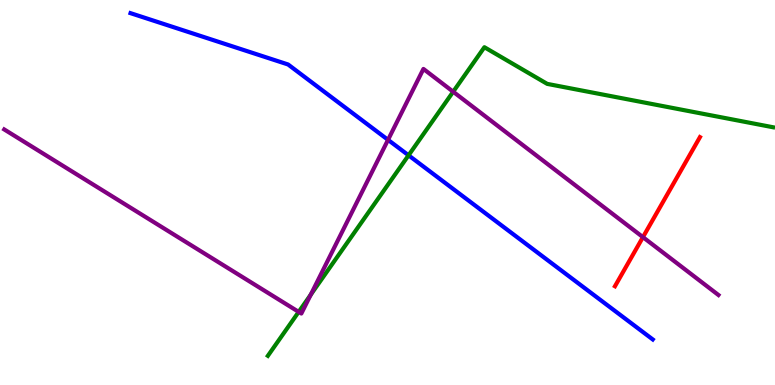[{'lines': ['blue', 'red'], 'intersections': []}, {'lines': ['green', 'red'], 'intersections': []}, {'lines': ['purple', 'red'], 'intersections': [{'x': 8.3, 'y': 3.84}]}, {'lines': ['blue', 'green'], 'intersections': [{'x': 5.27, 'y': 5.97}]}, {'lines': ['blue', 'purple'], 'intersections': [{'x': 5.01, 'y': 6.37}]}, {'lines': ['green', 'purple'], 'intersections': [{'x': 3.85, 'y': 1.9}, {'x': 4.01, 'y': 2.35}, {'x': 5.85, 'y': 7.62}]}]